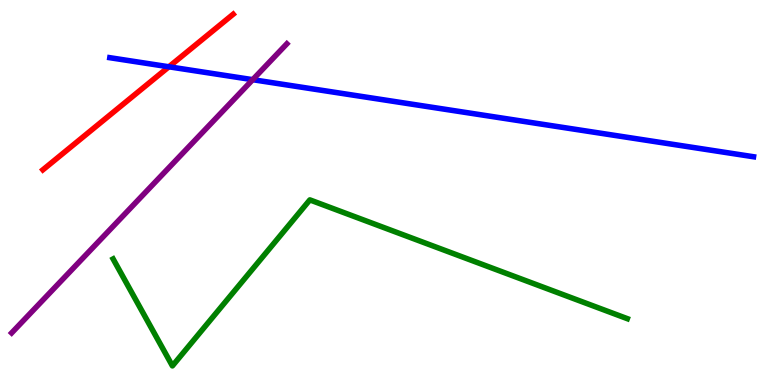[{'lines': ['blue', 'red'], 'intersections': [{'x': 2.18, 'y': 8.27}]}, {'lines': ['green', 'red'], 'intersections': []}, {'lines': ['purple', 'red'], 'intersections': []}, {'lines': ['blue', 'green'], 'intersections': []}, {'lines': ['blue', 'purple'], 'intersections': [{'x': 3.26, 'y': 7.93}]}, {'lines': ['green', 'purple'], 'intersections': []}]